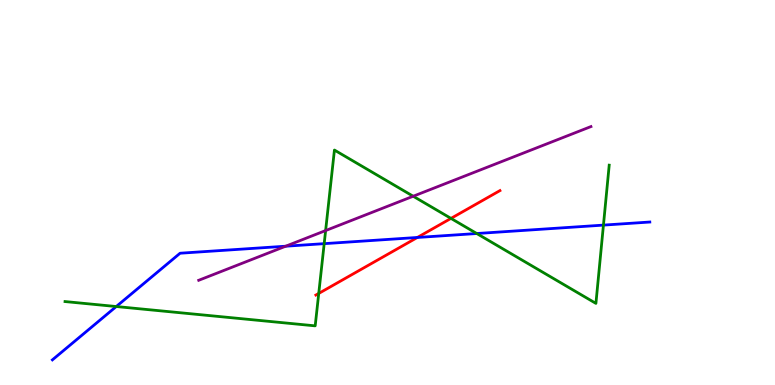[{'lines': ['blue', 'red'], 'intersections': [{'x': 5.39, 'y': 3.83}]}, {'lines': ['green', 'red'], 'intersections': [{'x': 4.11, 'y': 2.38}, {'x': 5.82, 'y': 4.33}]}, {'lines': ['purple', 'red'], 'intersections': []}, {'lines': ['blue', 'green'], 'intersections': [{'x': 1.5, 'y': 2.04}, {'x': 4.18, 'y': 3.67}, {'x': 6.15, 'y': 3.93}, {'x': 7.79, 'y': 4.15}]}, {'lines': ['blue', 'purple'], 'intersections': [{'x': 3.69, 'y': 3.6}]}, {'lines': ['green', 'purple'], 'intersections': [{'x': 4.2, 'y': 4.01}, {'x': 5.33, 'y': 4.9}]}]